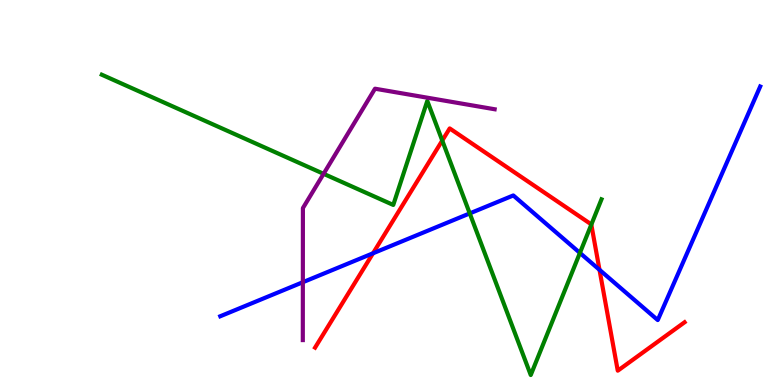[{'lines': ['blue', 'red'], 'intersections': [{'x': 4.81, 'y': 3.42}, {'x': 7.74, 'y': 2.99}]}, {'lines': ['green', 'red'], 'intersections': [{'x': 5.71, 'y': 6.35}, {'x': 7.63, 'y': 4.17}]}, {'lines': ['purple', 'red'], 'intersections': []}, {'lines': ['blue', 'green'], 'intersections': [{'x': 6.06, 'y': 4.46}, {'x': 7.48, 'y': 3.43}]}, {'lines': ['blue', 'purple'], 'intersections': [{'x': 3.91, 'y': 2.67}]}, {'lines': ['green', 'purple'], 'intersections': [{'x': 4.18, 'y': 5.49}]}]